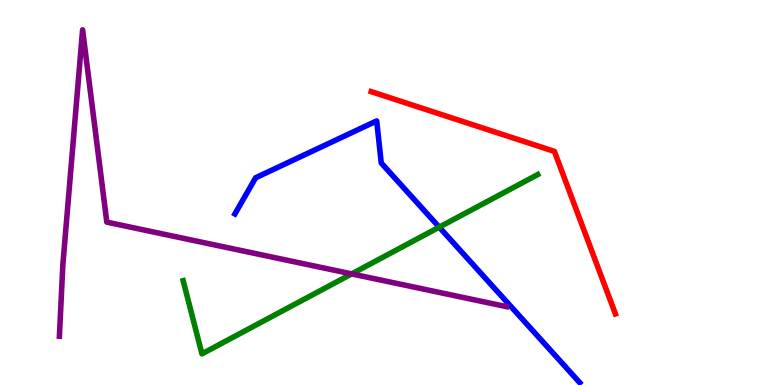[{'lines': ['blue', 'red'], 'intersections': []}, {'lines': ['green', 'red'], 'intersections': []}, {'lines': ['purple', 'red'], 'intersections': []}, {'lines': ['blue', 'green'], 'intersections': [{'x': 5.67, 'y': 4.1}]}, {'lines': ['blue', 'purple'], 'intersections': []}, {'lines': ['green', 'purple'], 'intersections': [{'x': 4.54, 'y': 2.89}]}]